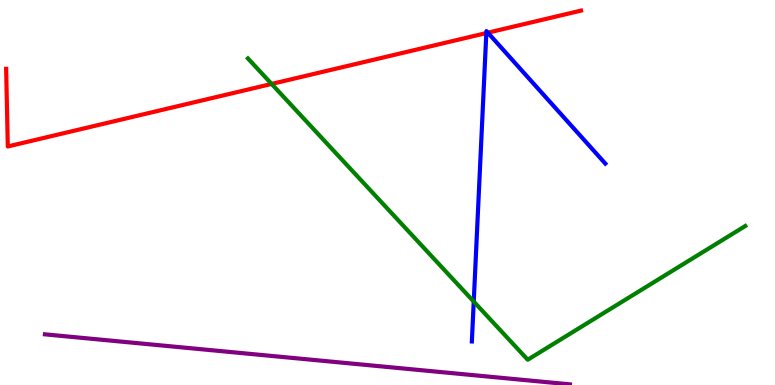[{'lines': ['blue', 'red'], 'intersections': [{'x': 6.28, 'y': 9.14}, {'x': 6.29, 'y': 9.15}]}, {'lines': ['green', 'red'], 'intersections': [{'x': 3.5, 'y': 7.82}]}, {'lines': ['purple', 'red'], 'intersections': []}, {'lines': ['blue', 'green'], 'intersections': [{'x': 6.11, 'y': 2.17}]}, {'lines': ['blue', 'purple'], 'intersections': []}, {'lines': ['green', 'purple'], 'intersections': []}]